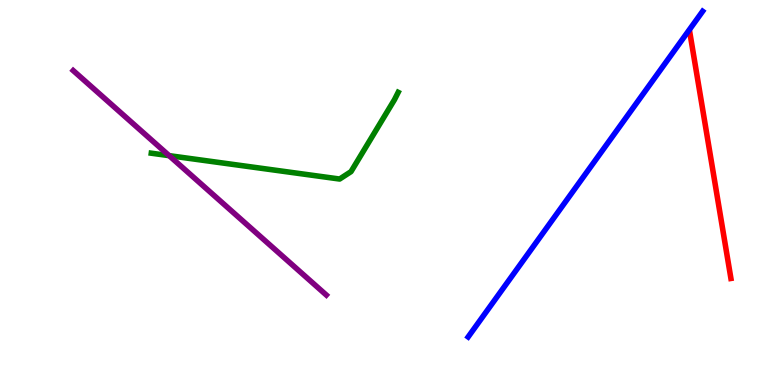[{'lines': ['blue', 'red'], 'intersections': []}, {'lines': ['green', 'red'], 'intersections': []}, {'lines': ['purple', 'red'], 'intersections': []}, {'lines': ['blue', 'green'], 'intersections': []}, {'lines': ['blue', 'purple'], 'intersections': []}, {'lines': ['green', 'purple'], 'intersections': [{'x': 2.18, 'y': 5.96}]}]